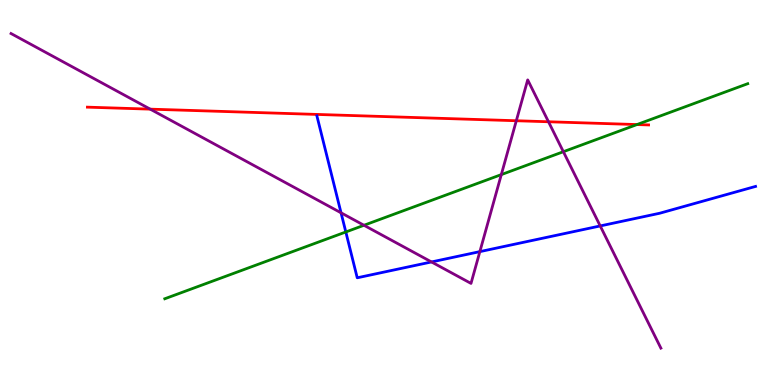[{'lines': ['blue', 'red'], 'intersections': []}, {'lines': ['green', 'red'], 'intersections': [{'x': 8.22, 'y': 6.76}]}, {'lines': ['purple', 'red'], 'intersections': [{'x': 1.94, 'y': 7.17}, {'x': 6.66, 'y': 6.86}, {'x': 7.08, 'y': 6.84}]}, {'lines': ['blue', 'green'], 'intersections': [{'x': 4.46, 'y': 3.97}]}, {'lines': ['blue', 'purple'], 'intersections': [{'x': 4.4, 'y': 4.47}, {'x': 5.57, 'y': 3.2}, {'x': 6.19, 'y': 3.46}, {'x': 7.74, 'y': 4.13}]}, {'lines': ['green', 'purple'], 'intersections': [{'x': 4.7, 'y': 4.15}, {'x': 6.47, 'y': 5.46}, {'x': 7.27, 'y': 6.06}]}]